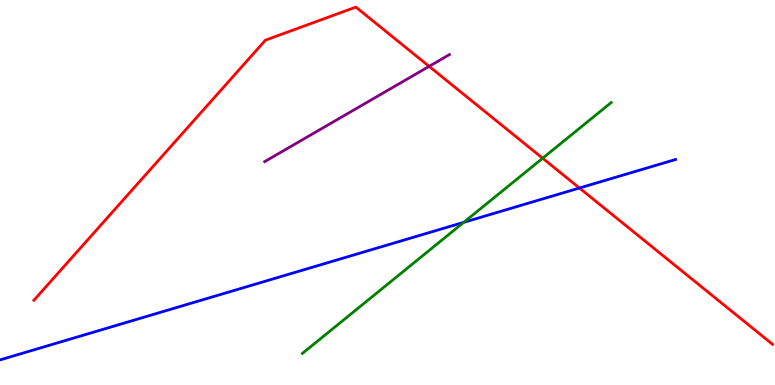[{'lines': ['blue', 'red'], 'intersections': [{'x': 7.48, 'y': 5.12}]}, {'lines': ['green', 'red'], 'intersections': [{'x': 7.0, 'y': 5.89}]}, {'lines': ['purple', 'red'], 'intersections': [{'x': 5.54, 'y': 8.28}]}, {'lines': ['blue', 'green'], 'intersections': [{'x': 5.98, 'y': 4.22}]}, {'lines': ['blue', 'purple'], 'intersections': []}, {'lines': ['green', 'purple'], 'intersections': []}]